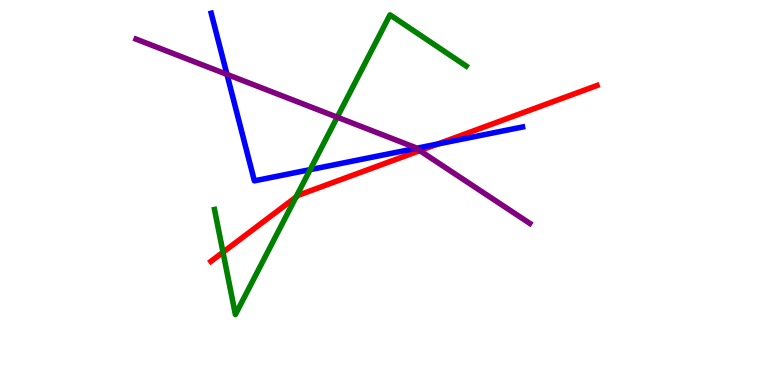[{'lines': ['blue', 'red'], 'intersections': [{'x': 5.65, 'y': 6.26}]}, {'lines': ['green', 'red'], 'intersections': [{'x': 2.88, 'y': 3.45}, {'x': 3.82, 'y': 4.88}]}, {'lines': ['purple', 'red'], 'intersections': [{'x': 5.42, 'y': 6.09}]}, {'lines': ['blue', 'green'], 'intersections': [{'x': 4.0, 'y': 5.59}]}, {'lines': ['blue', 'purple'], 'intersections': [{'x': 2.93, 'y': 8.07}, {'x': 5.37, 'y': 6.15}]}, {'lines': ['green', 'purple'], 'intersections': [{'x': 4.35, 'y': 6.96}]}]